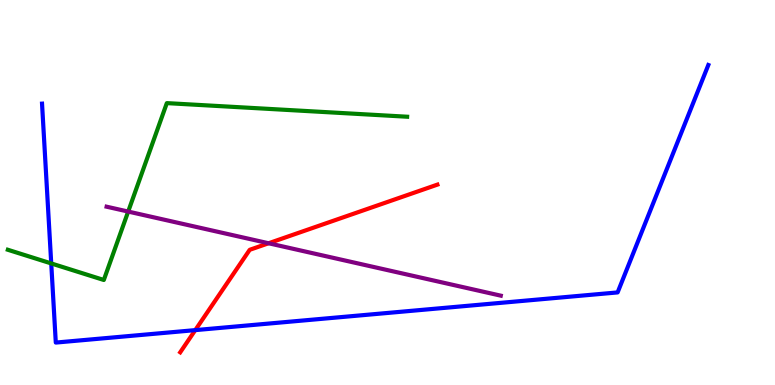[{'lines': ['blue', 'red'], 'intersections': [{'x': 2.52, 'y': 1.43}]}, {'lines': ['green', 'red'], 'intersections': []}, {'lines': ['purple', 'red'], 'intersections': [{'x': 3.47, 'y': 3.68}]}, {'lines': ['blue', 'green'], 'intersections': [{'x': 0.661, 'y': 3.16}]}, {'lines': ['blue', 'purple'], 'intersections': []}, {'lines': ['green', 'purple'], 'intersections': [{'x': 1.65, 'y': 4.5}]}]